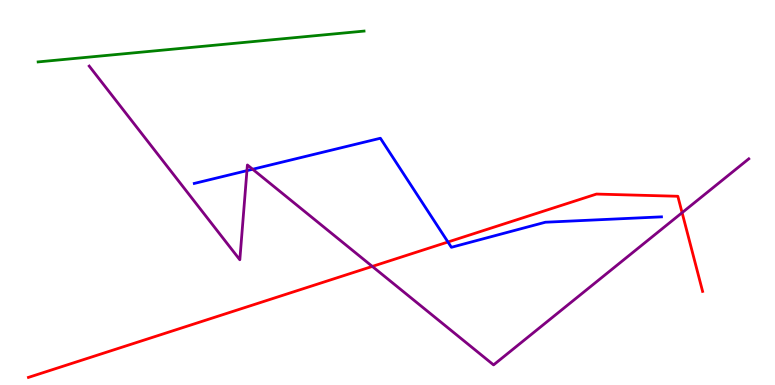[{'lines': ['blue', 'red'], 'intersections': [{'x': 5.78, 'y': 3.71}]}, {'lines': ['green', 'red'], 'intersections': []}, {'lines': ['purple', 'red'], 'intersections': [{'x': 4.8, 'y': 3.08}, {'x': 8.8, 'y': 4.48}]}, {'lines': ['blue', 'green'], 'intersections': []}, {'lines': ['blue', 'purple'], 'intersections': [{'x': 3.19, 'y': 5.57}, {'x': 3.26, 'y': 5.6}]}, {'lines': ['green', 'purple'], 'intersections': []}]